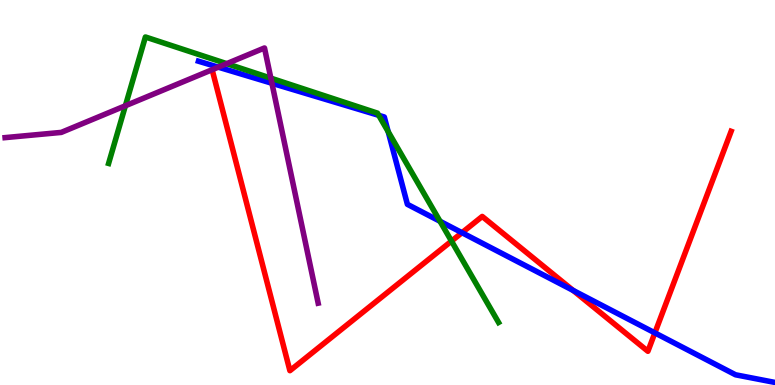[{'lines': ['blue', 'red'], 'intersections': [{'x': 5.96, 'y': 3.96}, {'x': 7.4, 'y': 2.46}, {'x': 8.45, 'y': 1.35}]}, {'lines': ['green', 'red'], 'intersections': [{'x': 5.83, 'y': 3.74}]}, {'lines': ['purple', 'red'], 'intersections': []}, {'lines': ['blue', 'green'], 'intersections': [{'x': 4.89, 'y': 7.0}, {'x': 5.01, 'y': 6.58}, {'x': 5.68, 'y': 4.25}]}, {'lines': ['blue', 'purple'], 'intersections': [{'x': 2.82, 'y': 8.26}, {'x': 3.51, 'y': 7.84}]}, {'lines': ['green', 'purple'], 'intersections': [{'x': 1.62, 'y': 7.25}, {'x': 2.93, 'y': 8.35}, {'x': 3.49, 'y': 7.97}]}]